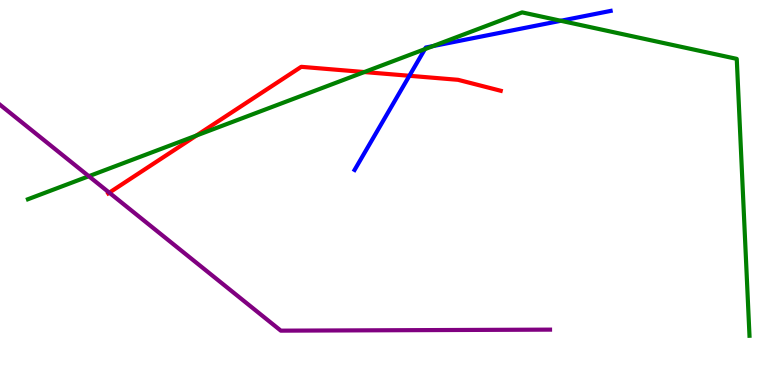[{'lines': ['blue', 'red'], 'intersections': [{'x': 5.28, 'y': 8.03}]}, {'lines': ['green', 'red'], 'intersections': [{'x': 2.53, 'y': 6.48}, {'x': 4.7, 'y': 8.13}]}, {'lines': ['purple', 'red'], 'intersections': [{'x': 1.41, 'y': 5.0}]}, {'lines': ['blue', 'green'], 'intersections': [{'x': 5.48, 'y': 8.72}, {'x': 5.59, 'y': 8.8}, {'x': 7.24, 'y': 9.46}]}, {'lines': ['blue', 'purple'], 'intersections': []}, {'lines': ['green', 'purple'], 'intersections': [{'x': 1.15, 'y': 5.42}]}]